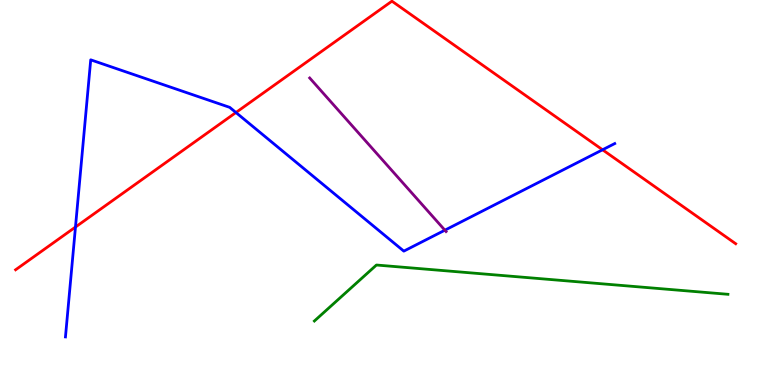[{'lines': ['blue', 'red'], 'intersections': [{'x': 0.974, 'y': 4.1}, {'x': 3.04, 'y': 7.08}, {'x': 7.77, 'y': 6.11}]}, {'lines': ['green', 'red'], 'intersections': []}, {'lines': ['purple', 'red'], 'intersections': []}, {'lines': ['blue', 'green'], 'intersections': []}, {'lines': ['blue', 'purple'], 'intersections': [{'x': 5.74, 'y': 4.02}]}, {'lines': ['green', 'purple'], 'intersections': []}]